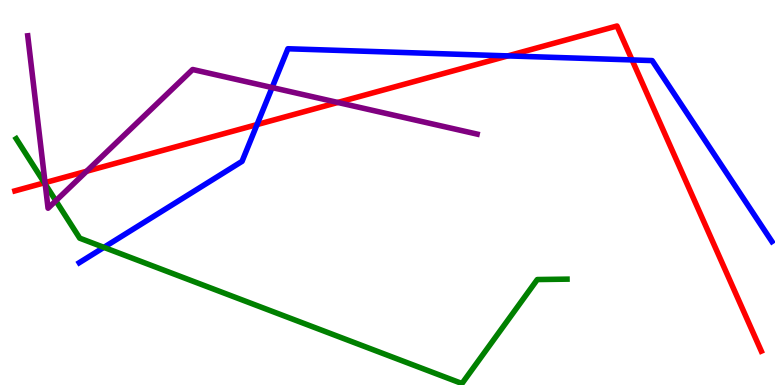[{'lines': ['blue', 'red'], 'intersections': [{'x': 3.32, 'y': 6.76}, {'x': 6.55, 'y': 8.55}, {'x': 8.16, 'y': 8.44}]}, {'lines': ['green', 'red'], 'intersections': [{'x': 0.573, 'y': 5.25}]}, {'lines': ['purple', 'red'], 'intersections': [{'x': 0.581, 'y': 5.26}, {'x': 1.12, 'y': 5.55}, {'x': 4.36, 'y': 7.34}]}, {'lines': ['blue', 'green'], 'intersections': [{'x': 1.34, 'y': 3.57}]}, {'lines': ['blue', 'purple'], 'intersections': [{'x': 3.51, 'y': 7.73}]}, {'lines': ['green', 'purple'], 'intersections': [{'x': 0.583, 'y': 5.22}, {'x': 0.721, 'y': 4.79}]}]